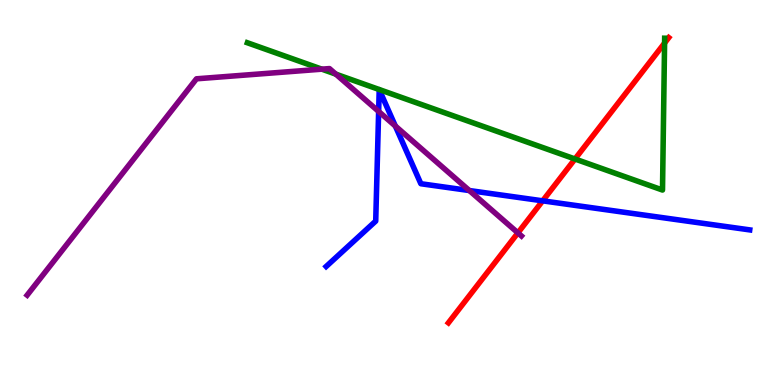[{'lines': ['blue', 'red'], 'intersections': [{'x': 7.0, 'y': 4.78}]}, {'lines': ['green', 'red'], 'intersections': [{'x': 7.42, 'y': 5.87}, {'x': 8.58, 'y': 8.88}]}, {'lines': ['purple', 'red'], 'intersections': [{'x': 6.68, 'y': 3.95}]}, {'lines': ['blue', 'green'], 'intersections': []}, {'lines': ['blue', 'purple'], 'intersections': [{'x': 4.89, 'y': 7.1}, {'x': 5.1, 'y': 6.73}, {'x': 6.06, 'y': 5.05}]}, {'lines': ['green', 'purple'], 'intersections': [{'x': 4.15, 'y': 8.2}, {'x': 4.33, 'y': 8.07}]}]